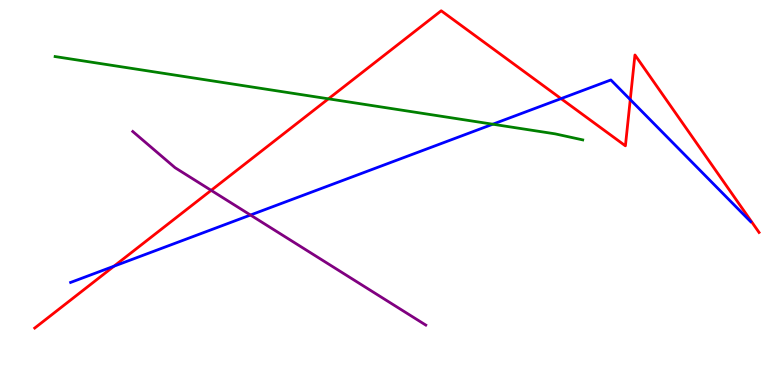[{'lines': ['blue', 'red'], 'intersections': [{'x': 1.47, 'y': 3.09}, {'x': 7.24, 'y': 7.44}, {'x': 8.13, 'y': 7.41}]}, {'lines': ['green', 'red'], 'intersections': [{'x': 4.24, 'y': 7.43}]}, {'lines': ['purple', 'red'], 'intersections': [{'x': 2.72, 'y': 5.06}]}, {'lines': ['blue', 'green'], 'intersections': [{'x': 6.36, 'y': 6.77}]}, {'lines': ['blue', 'purple'], 'intersections': [{'x': 3.23, 'y': 4.41}]}, {'lines': ['green', 'purple'], 'intersections': []}]